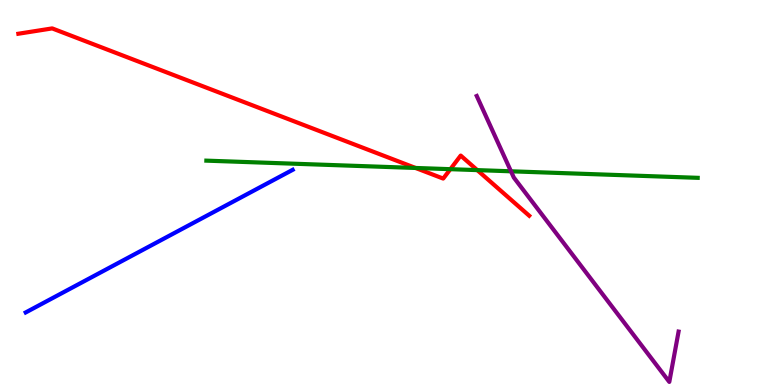[{'lines': ['blue', 'red'], 'intersections': []}, {'lines': ['green', 'red'], 'intersections': [{'x': 5.36, 'y': 5.64}, {'x': 5.81, 'y': 5.61}, {'x': 6.16, 'y': 5.58}]}, {'lines': ['purple', 'red'], 'intersections': []}, {'lines': ['blue', 'green'], 'intersections': []}, {'lines': ['blue', 'purple'], 'intersections': []}, {'lines': ['green', 'purple'], 'intersections': [{'x': 6.59, 'y': 5.55}]}]